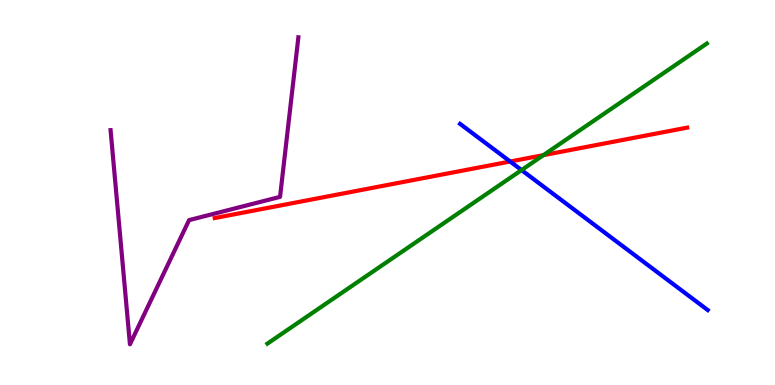[{'lines': ['blue', 'red'], 'intersections': [{'x': 6.58, 'y': 5.8}]}, {'lines': ['green', 'red'], 'intersections': [{'x': 7.01, 'y': 5.97}]}, {'lines': ['purple', 'red'], 'intersections': []}, {'lines': ['blue', 'green'], 'intersections': [{'x': 6.73, 'y': 5.58}]}, {'lines': ['blue', 'purple'], 'intersections': []}, {'lines': ['green', 'purple'], 'intersections': []}]